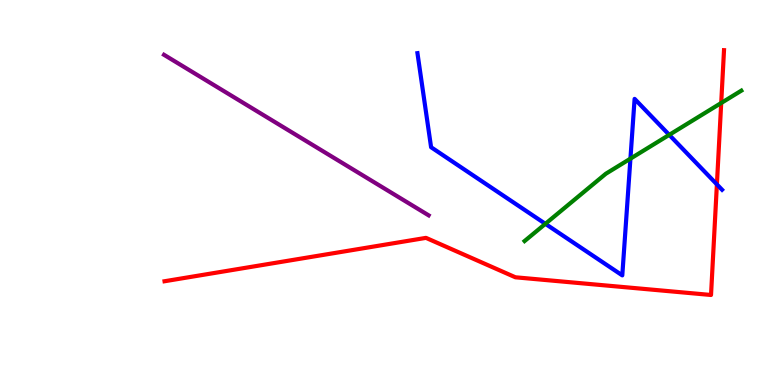[{'lines': ['blue', 'red'], 'intersections': [{'x': 9.25, 'y': 5.21}]}, {'lines': ['green', 'red'], 'intersections': [{'x': 9.31, 'y': 7.32}]}, {'lines': ['purple', 'red'], 'intersections': []}, {'lines': ['blue', 'green'], 'intersections': [{'x': 7.04, 'y': 4.19}, {'x': 8.13, 'y': 5.88}, {'x': 8.64, 'y': 6.5}]}, {'lines': ['blue', 'purple'], 'intersections': []}, {'lines': ['green', 'purple'], 'intersections': []}]